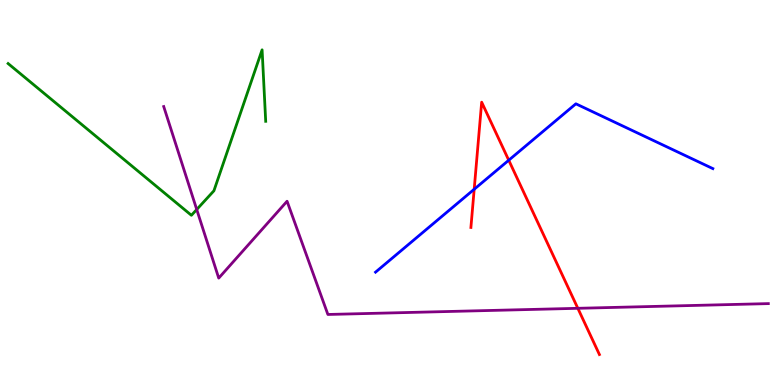[{'lines': ['blue', 'red'], 'intersections': [{'x': 6.12, 'y': 5.08}, {'x': 6.56, 'y': 5.84}]}, {'lines': ['green', 'red'], 'intersections': []}, {'lines': ['purple', 'red'], 'intersections': [{'x': 7.46, 'y': 1.99}]}, {'lines': ['blue', 'green'], 'intersections': []}, {'lines': ['blue', 'purple'], 'intersections': []}, {'lines': ['green', 'purple'], 'intersections': [{'x': 2.54, 'y': 4.56}]}]